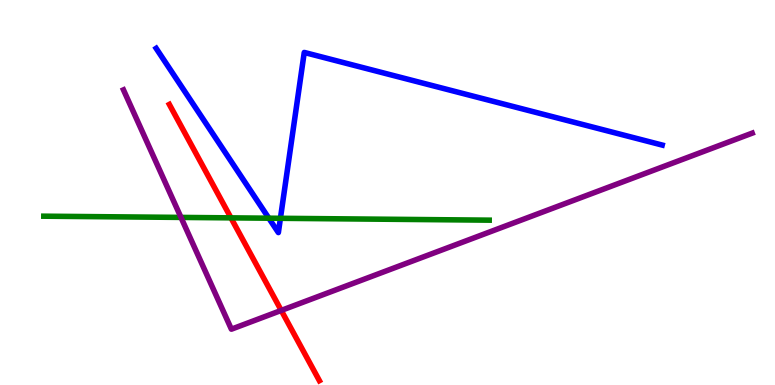[{'lines': ['blue', 'red'], 'intersections': []}, {'lines': ['green', 'red'], 'intersections': [{'x': 2.98, 'y': 4.34}]}, {'lines': ['purple', 'red'], 'intersections': [{'x': 3.63, 'y': 1.94}]}, {'lines': ['blue', 'green'], 'intersections': [{'x': 3.47, 'y': 4.33}, {'x': 3.62, 'y': 4.33}]}, {'lines': ['blue', 'purple'], 'intersections': []}, {'lines': ['green', 'purple'], 'intersections': [{'x': 2.34, 'y': 4.35}]}]